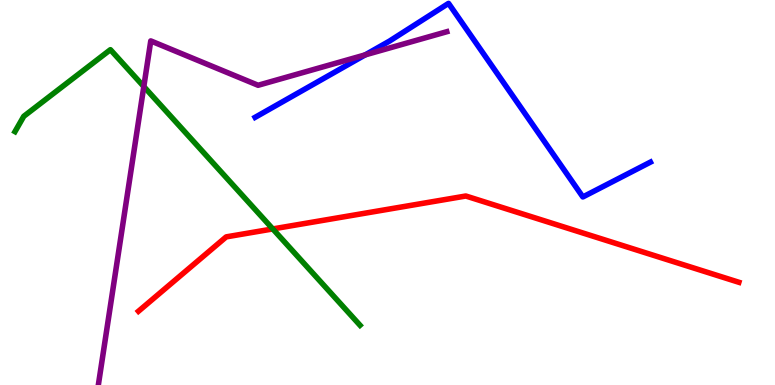[{'lines': ['blue', 'red'], 'intersections': []}, {'lines': ['green', 'red'], 'intersections': [{'x': 3.52, 'y': 4.05}]}, {'lines': ['purple', 'red'], 'intersections': []}, {'lines': ['blue', 'green'], 'intersections': []}, {'lines': ['blue', 'purple'], 'intersections': [{'x': 4.71, 'y': 8.57}]}, {'lines': ['green', 'purple'], 'intersections': [{'x': 1.86, 'y': 7.75}]}]